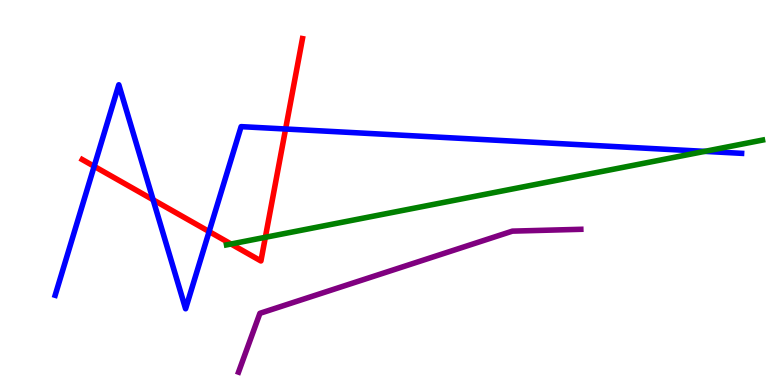[{'lines': ['blue', 'red'], 'intersections': [{'x': 1.21, 'y': 5.68}, {'x': 1.98, 'y': 4.81}, {'x': 2.7, 'y': 3.99}, {'x': 3.69, 'y': 6.65}]}, {'lines': ['green', 'red'], 'intersections': [{'x': 2.98, 'y': 3.66}, {'x': 3.42, 'y': 3.84}]}, {'lines': ['purple', 'red'], 'intersections': []}, {'lines': ['blue', 'green'], 'intersections': [{'x': 9.09, 'y': 6.07}]}, {'lines': ['blue', 'purple'], 'intersections': []}, {'lines': ['green', 'purple'], 'intersections': []}]